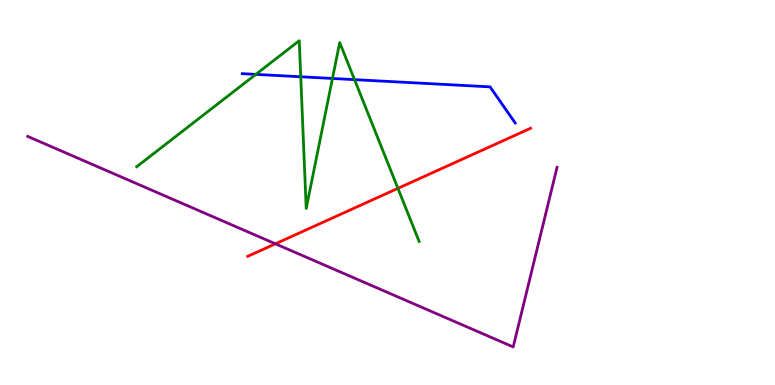[{'lines': ['blue', 'red'], 'intersections': []}, {'lines': ['green', 'red'], 'intersections': [{'x': 5.13, 'y': 5.11}]}, {'lines': ['purple', 'red'], 'intersections': [{'x': 3.55, 'y': 3.67}]}, {'lines': ['blue', 'green'], 'intersections': [{'x': 3.3, 'y': 8.07}, {'x': 3.88, 'y': 8.01}, {'x': 4.29, 'y': 7.96}, {'x': 4.57, 'y': 7.93}]}, {'lines': ['blue', 'purple'], 'intersections': []}, {'lines': ['green', 'purple'], 'intersections': []}]